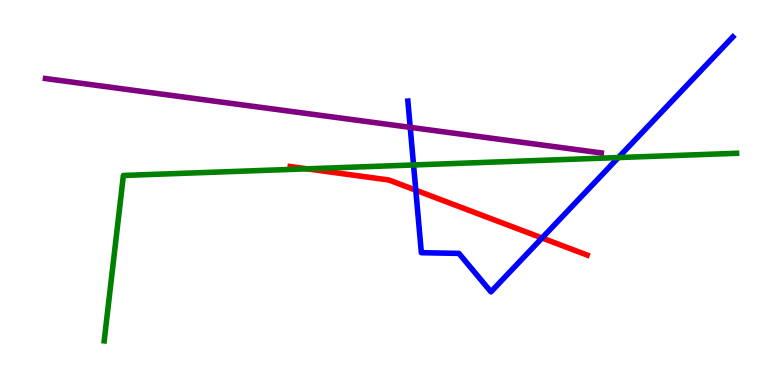[{'lines': ['blue', 'red'], 'intersections': [{'x': 5.37, 'y': 5.06}, {'x': 6.99, 'y': 3.82}]}, {'lines': ['green', 'red'], 'intersections': [{'x': 3.96, 'y': 5.61}]}, {'lines': ['purple', 'red'], 'intersections': []}, {'lines': ['blue', 'green'], 'intersections': [{'x': 5.34, 'y': 5.72}, {'x': 7.98, 'y': 5.91}]}, {'lines': ['blue', 'purple'], 'intersections': [{'x': 5.29, 'y': 6.69}]}, {'lines': ['green', 'purple'], 'intersections': []}]